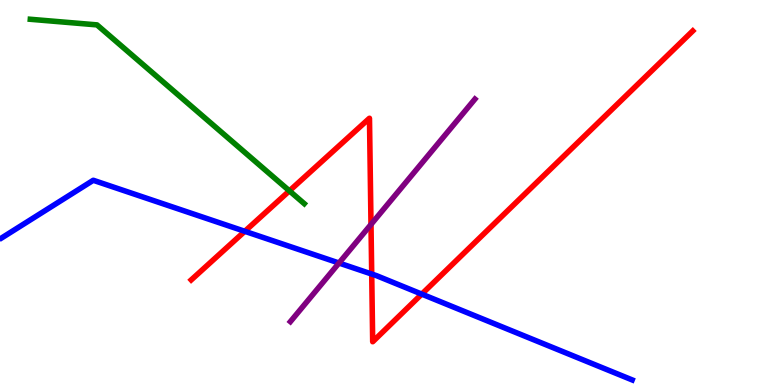[{'lines': ['blue', 'red'], 'intersections': [{'x': 3.16, 'y': 3.99}, {'x': 4.8, 'y': 2.88}, {'x': 5.44, 'y': 2.36}]}, {'lines': ['green', 'red'], 'intersections': [{'x': 3.73, 'y': 5.04}]}, {'lines': ['purple', 'red'], 'intersections': [{'x': 4.79, 'y': 4.17}]}, {'lines': ['blue', 'green'], 'intersections': []}, {'lines': ['blue', 'purple'], 'intersections': [{'x': 4.37, 'y': 3.17}]}, {'lines': ['green', 'purple'], 'intersections': []}]